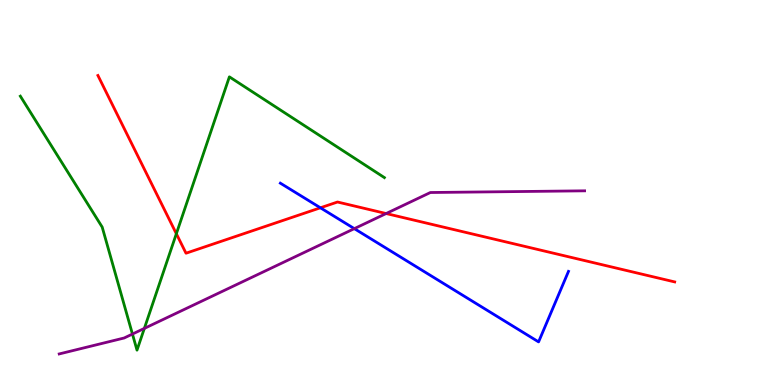[{'lines': ['blue', 'red'], 'intersections': [{'x': 4.13, 'y': 4.6}]}, {'lines': ['green', 'red'], 'intersections': [{'x': 2.28, 'y': 3.93}]}, {'lines': ['purple', 'red'], 'intersections': [{'x': 4.98, 'y': 4.45}]}, {'lines': ['blue', 'green'], 'intersections': []}, {'lines': ['blue', 'purple'], 'intersections': [{'x': 4.57, 'y': 4.06}]}, {'lines': ['green', 'purple'], 'intersections': [{'x': 1.71, 'y': 1.32}, {'x': 1.86, 'y': 1.47}]}]